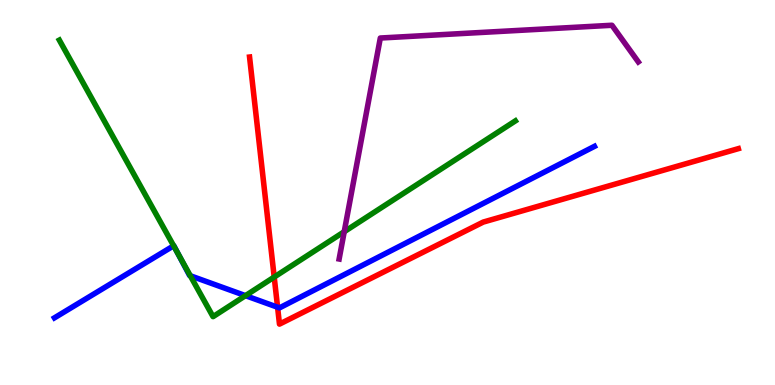[{'lines': ['blue', 'red'], 'intersections': [{'x': 3.58, 'y': 2.02}]}, {'lines': ['green', 'red'], 'intersections': [{'x': 3.54, 'y': 2.8}]}, {'lines': ['purple', 'red'], 'intersections': []}, {'lines': ['blue', 'green'], 'intersections': [{'x': 2.24, 'y': 3.62}, {'x': 2.3, 'y': 3.42}, {'x': 2.46, 'y': 2.84}, {'x': 3.17, 'y': 2.32}]}, {'lines': ['blue', 'purple'], 'intersections': []}, {'lines': ['green', 'purple'], 'intersections': [{'x': 4.44, 'y': 3.98}]}]